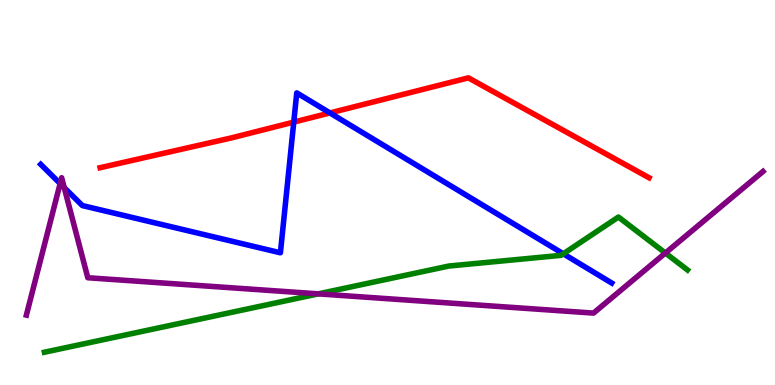[{'lines': ['blue', 'red'], 'intersections': [{'x': 3.79, 'y': 6.83}, {'x': 4.26, 'y': 7.07}]}, {'lines': ['green', 'red'], 'intersections': []}, {'lines': ['purple', 'red'], 'intersections': []}, {'lines': ['blue', 'green'], 'intersections': [{'x': 7.27, 'y': 3.41}]}, {'lines': ['blue', 'purple'], 'intersections': [{'x': 0.776, 'y': 5.23}, {'x': 0.829, 'y': 5.13}]}, {'lines': ['green', 'purple'], 'intersections': [{'x': 4.11, 'y': 2.37}, {'x': 8.59, 'y': 3.43}]}]